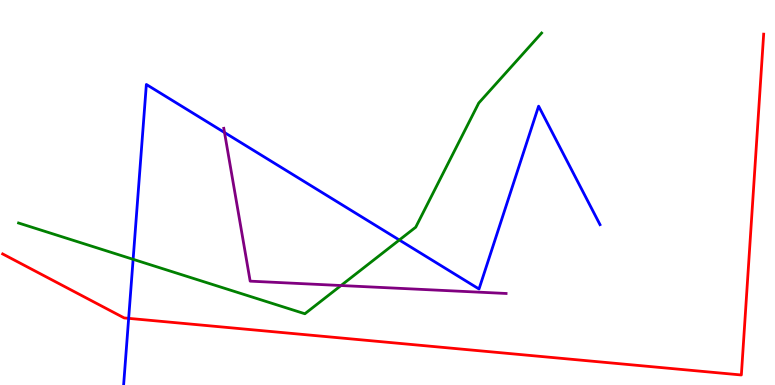[{'lines': ['blue', 'red'], 'intersections': [{'x': 1.66, 'y': 1.73}]}, {'lines': ['green', 'red'], 'intersections': []}, {'lines': ['purple', 'red'], 'intersections': []}, {'lines': ['blue', 'green'], 'intersections': [{'x': 1.72, 'y': 3.26}, {'x': 5.15, 'y': 3.77}]}, {'lines': ['blue', 'purple'], 'intersections': [{'x': 2.9, 'y': 6.56}]}, {'lines': ['green', 'purple'], 'intersections': [{'x': 4.4, 'y': 2.58}]}]